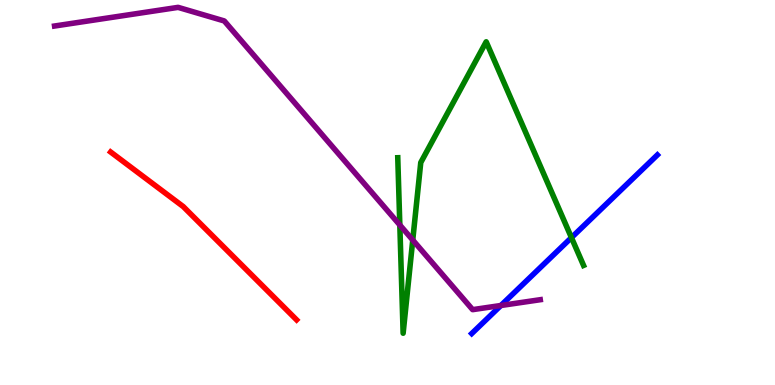[{'lines': ['blue', 'red'], 'intersections': []}, {'lines': ['green', 'red'], 'intersections': []}, {'lines': ['purple', 'red'], 'intersections': []}, {'lines': ['blue', 'green'], 'intersections': [{'x': 7.37, 'y': 3.83}]}, {'lines': ['blue', 'purple'], 'intersections': [{'x': 6.46, 'y': 2.07}]}, {'lines': ['green', 'purple'], 'intersections': [{'x': 5.16, 'y': 4.16}, {'x': 5.33, 'y': 3.77}]}]